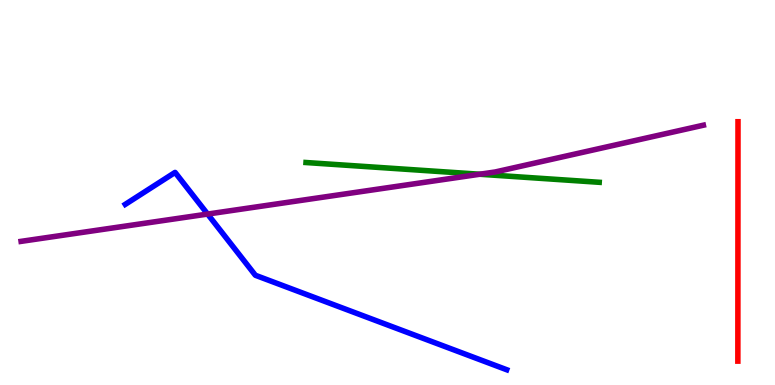[{'lines': ['blue', 'red'], 'intersections': []}, {'lines': ['green', 'red'], 'intersections': []}, {'lines': ['purple', 'red'], 'intersections': []}, {'lines': ['blue', 'green'], 'intersections': []}, {'lines': ['blue', 'purple'], 'intersections': [{'x': 2.68, 'y': 4.44}]}, {'lines': ['green', 'purple'], 'intersections': [{'x': 6.19, 'y': 5.47}]}]